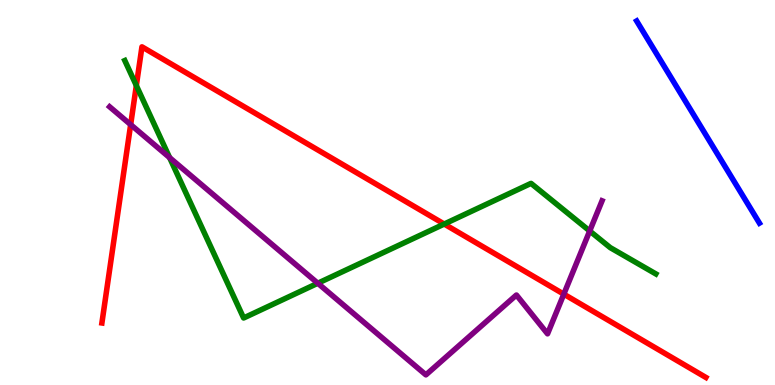[{'lines': ['blue', 'red'], 'intersections': []}, {'lines': ['green', 'red'], 'intersections': [{'x': 1.76, 'y': 7.78}, {'x': 5.73, 'y': 4.18}]}, {'lines': ['purple', 'red'], 'intersections': [{'x': 1.69, 'y': 6.76}, {'x': 7.27, 'y': 2.36}]}, {'lines': ['blue', 'green'], 'intersections': []}, {'lines': ['blue', 'purple'], 'intersections': []}, {'lines': ['green', 'purple'], 'intersections': [{'x': 2.19, 'y': 5.91}, {'x': 4.1, 'y': 2.64}, {'x': 7.61, 'y': 4.0}]}]